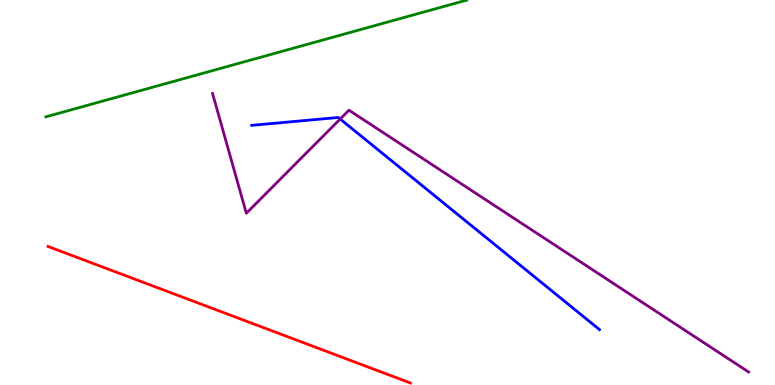[{'lines': ['blue', 'red'], 'intersections': []}, {'lines': ['green', 'red'], 'intersections': []}, {'lines': ['purple', 'red'], 'intersections': []}, {'lines': ['blue', 'green'], 'intersections': []}, {'lines': ['blue', 'purple'], 'intersections': [{'x': 4.39, 'y': 6.91}]}, {'lines': ['green', 'purple'], 'intersections': []}]